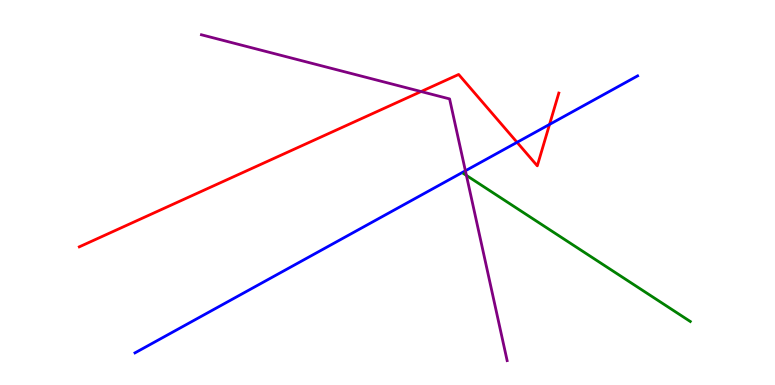[{'lines': ['blue', 'red'], 'intersections': [{'x': 6.67, 'y': 6.3}, {'x': 7.09, 'y': 6.77}]}, {'lines': ['green', 'red'], 'intersections': []}, {'lines': ['purple', 'red'], 'intersections': [{'x': 5.43, 'y': 7.62}]}, {'lines': ['blue', 'green'], 'intersections': []}, {'lines': ['blue', 'purple'], 'intersections': [{'x': 6.01, 'y': 5.56}]}, {'lines': ['green', 'purple'], 'intersections': [{'x': 6.02, 'y': 5.44}]}]